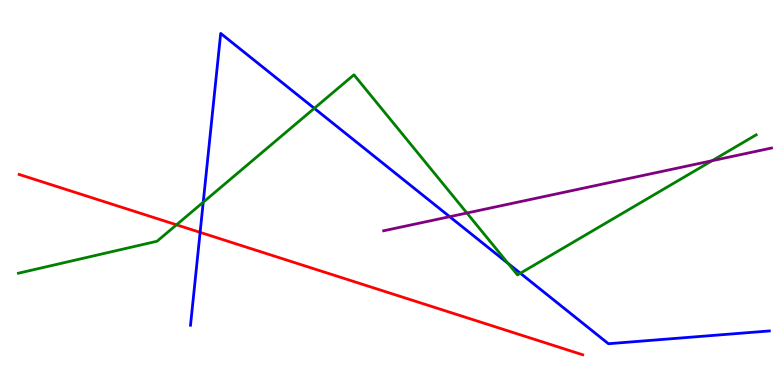[{'lines': ['blue', 'red'], 'intersections': [{'x': 2.58, 'y': 3.96}]}, {'lines': ['green', 'red'], 'intersections': [{'x': 2.28, 'y': 4.16}]}, {'lines': ['purple', 'red'], 'intersections': []}, {'lines': ['blue', 'green'], 'intersections': [{'x': 2.62, 'y': 4.75}, {'x': 4.06, 'y': 7.19}, {'x': 6.56, 'y': 3.16}, {'x': 6.71, 'y': 2.9}]}, {'lines': ['blue', 'purple'], 'intersections': [{'x': 5.8, 'y': 4.37}]}, {'lines': ['green', 'purple'], 'intersections': [{'x': 6.02, 'y': 4.47}, {'x': 9.19, 'y': 5.83}]}]